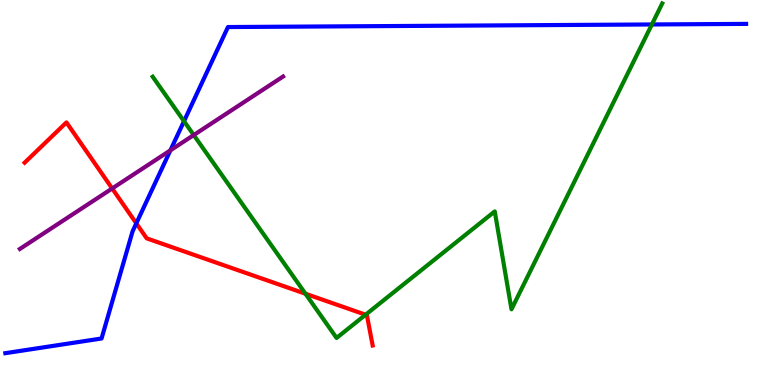[{'lines': ['blue', 'red'], 'intersections': [{'x': 1.76, 'y': 4.2}]}, {'lines': ['green', 'red'], 'intersections': [{'x': 3.94, 'y': 2.37}, {'x': 4.72, 'y': 1.83}]}, {'lines': ['purple', 'red'], 'intersections': [{'x': 1.45, 'y': 5.1}]}, {'lines': ['blue', 'green'], 'intersections': [{'x': 2.37, 'y': 6.85}, {'x': 8.41, 'y': 9.36}]}, {'lines': ['blue', 'purple'], 'intersections': [{'x': 2.2, 'y': 6.1}]}, {'lines': ['green', 'purple'], 'intersections': [{'x': 2.5, 'y': 6.49}]}]